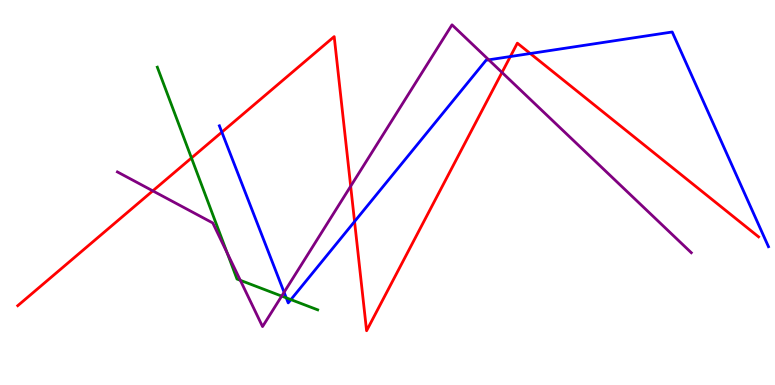[{'lines': ['blue', 'red'], 'intersections': [{'x': 2.86, 'y': 6.57}, {'x': 4.57, 'y': 4.25}, {'x': 6.58, 'y': 8.53}, {'x': 6.84, 'y': 8.61}]}, {'lines': ['green', 'red'], 'intersections': [{'x': 2.47, 'y': 5.9}]}, {'lines': ['purple', 'red'], 'intersections': [{'x': 1.97, 'y': 5.04}, {'x': 4.52, 'y': 5.16}, {'x': 6.48, 'y': 8.12}]}, {'lines': ['blue', 'green'], 'intersections': [{'x': 3.69, 'y': 2.26}, {'x': 3.75, 'y': 2.22}]}, {'lines': ['blue', 'purple'], 'intersections': [{'x': 3.67, 'y': 2.41}, {'x': 6.31, 'y': 8.45}]}, {'lines': ['green', 'purple'], 'intersections': [{'x': 2.93, 'y': 3.43}, {'x': 3.1, 'y': 2.72}, {'x': 3.63, 'y': 2.31}]}]